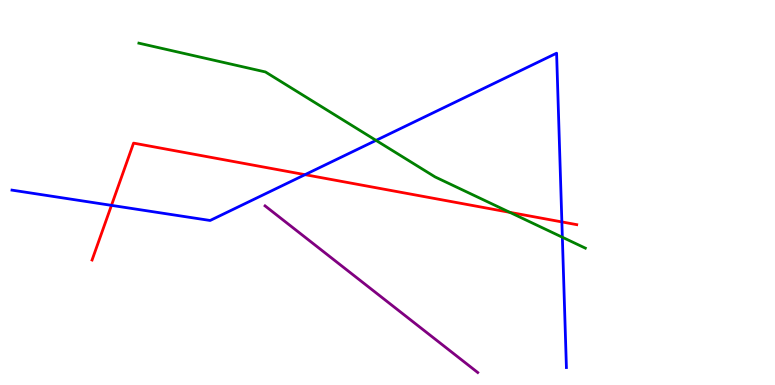[{'lines': ['blue', 'red'], 'intersections': [{'x': 1.44, 'y': 4.67}, {'x': 3.94, 'y': 5.46}, {'x': 7.25, 'y': 4.24}]}, {'lines': ['green', 'red'], 'intersections': [{'x': 6.58, 'y': 4.48}]}, {'lines': ['purple', 'red'], 'intersections': []}, {'lines': ['blue', 'green'], 'intersections': [{'x': 4.85, 'y': 6.35}, {'x': 7.26, 'y': 3.84}]}, {'lines': ['blue', 'purple'], 'intersections': []}, {'lines': ['green', 'purple'], 'intersections': []}]